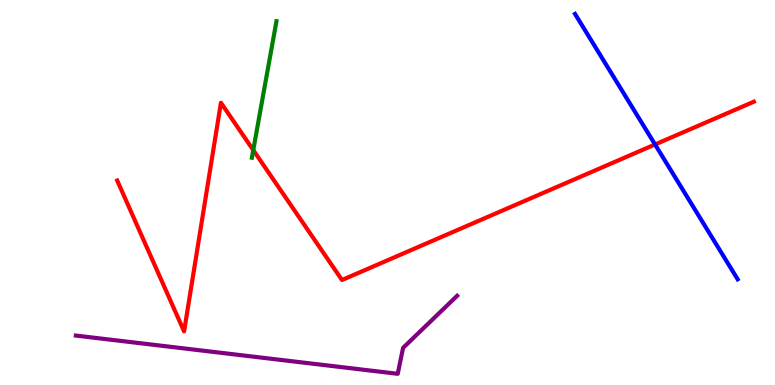[{'lines': ['blue', 'red'], 'intersections': [{'x': 8.45, 'y': 6.25}]}, {'lines': ['green', 'red'], 'intersections': [{'x': 3.27, 'y': 6.1}]}, {'lines': ['purple', 'red'], 'intersections': []}, {'lines': ['blue', 'green'], 'intersections': []}, {'lines': ['blue', 'purple'], 'intersections': []}, {'lines': ['green', 'purple'], 'intersections': []}]